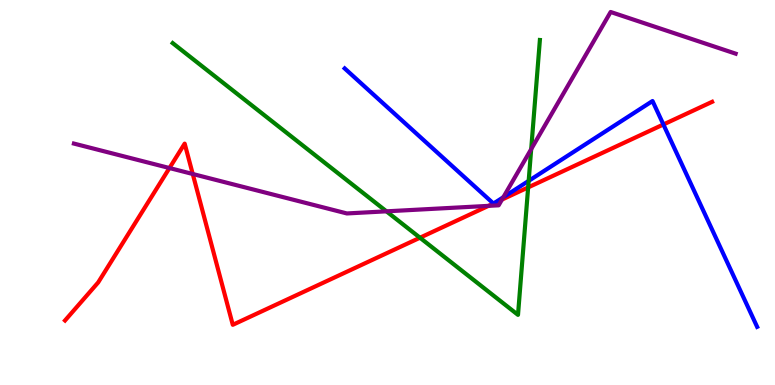[{'lines': ['blue', 'red'], 'intersections': [{'x': 6.37, 'y': 4.71}, {'x': 6.37, 'y': 4.72}, {'x': 8.56, 'y': 6.77}]}, {'lines': ['green', 'red'], 'intersections': [{'x': 5.42, 'y': 3.83}, {'x': 6.81, 'y': 5.13}]}, {'lines': ['purple', 'red'], 'intersections': [{'x': 2.19, 'y': 5.64}, {'x': 2.49, 'y': 5.48}, {'x': 6.3, 'y': 4.65}, {'x': 6.48, 'y': 4.82}]}, {'lines': ['blue', 'green'], 'intersections': [{'x': 6.82, 'y': 5.3}]}, {'lines': ['blue', 'purple'], 'intersections': [{'x': 6.49, 'y': 4.88}]}, {'lines': ['green', 'purple'], 'intersections': [{'x': 4.99, 'y': 4.51}, {'x': 6.85, 'y': 6.13}]}]